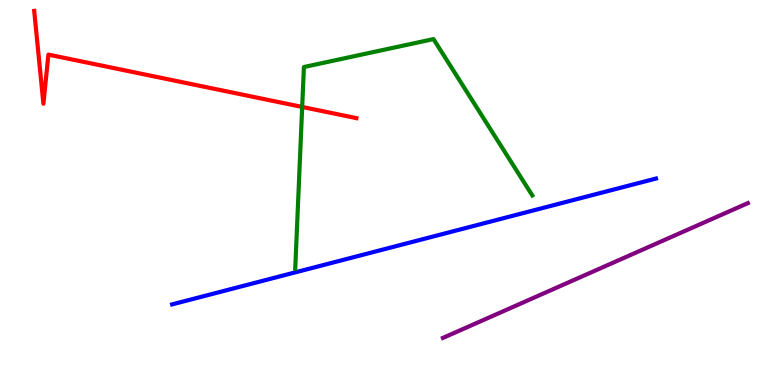[{'lines': ['blue', 'red'], 'intersections': []}, {'lines': ['green', 'red'], 'intersections': [{'x': 3.9, 'y': 7.22}]}, {'lines': ['purple', 'red'], 'intersections': []}, {'lines': ['blue', 'green'], 'intersections': []}, {'lines': ['blue', 'purple'], 'intersections': []}, {'lines': ['green', 'purple'], 'intersections': []}]